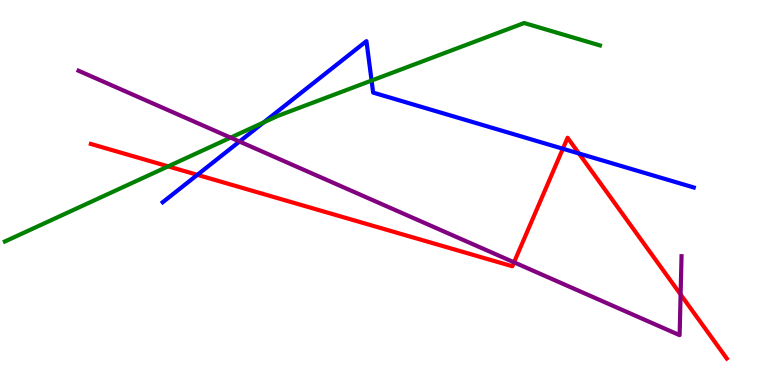[{'lines': ['blue', 'red'], 'intersections': [{'x': 2.55, 'y': 5.46}, {'x': 7.26, 'y': 6.14}, {'x': 7.47, 'y': 6.01}]}, {'lines': ['green', 'red'], 'intersections': [{'x': 2.17, 'y': 5.68}]}, {'lines': ['purple', 'red'], 'intersections': [{'x': 6.63, 'y': 3.19}, {'x': 8.78, 'y': 2.35}]}, {'lines': ['blue', 'green'], 'intersections': [{'x': 3.4, 'y': 6.82}, {'x': 4.79, 'y': 7.91}]}, {'lines': ['blue', 'purple'], 'intersections': [{'x': 3.09, 'y': 6.32}]}, {'lines': ['green', 'purple'], 'intersections': [{'x': 2.98, 'y': 6.43}]}]